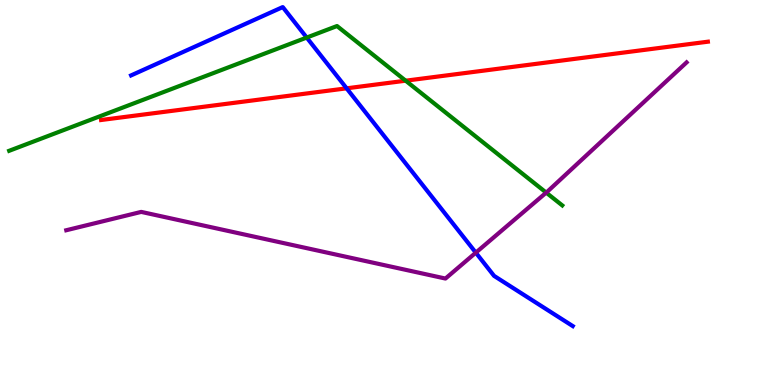[{'lines': ['blue', 'red'], 'intersections': [{'x': 4.47, 'y': 7.71}]}, {'lines': ['green', 'red'], 'intersections': [{'x': 5.23, 'y': 7.9}]}, {'lines': ['purple', 'red'], 'intersections': []}, {'lines': ['blue', 'green'], 'intersections': [{'x': 3.96, 'y': 9.02}]}, {'lines': ['blue', 'purple'], 'intersections': [{'x': 6.14, 'y': 3.44}]}, {'lines': ['green', 'purple'], 'intersections': [{'x': 7.05, 'y': 5.0}]}]